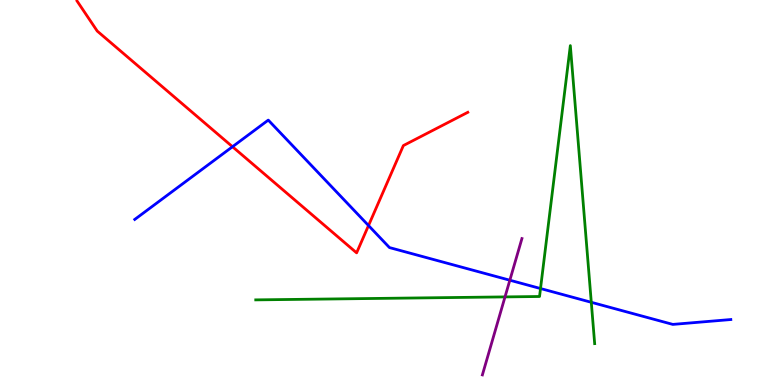[{'lines': ['blue', 'red'], 'intersections': [{'x': 3.0, 'y': 6.19}, {'x': 4.76, 'y': 4.14}]}, {'lines': ['green', 'red'], 'intersections': []}, {'lines': ['purple', 'red'], 'intersections': []}, {'lines': ['blue', 'green'], 'intersections': [{'x': 6.97, 'y': 2.51}, {'x': 7.63, 'y': 2.15}]}, {'lines': ['blue', 'purple'], 'intersections': [{'x': 6.58, 'y': 2.72}]}, {'lines': ['green', 'purple'], 'intersections': [{'x': 6.52, 'y': 2.29}]}]